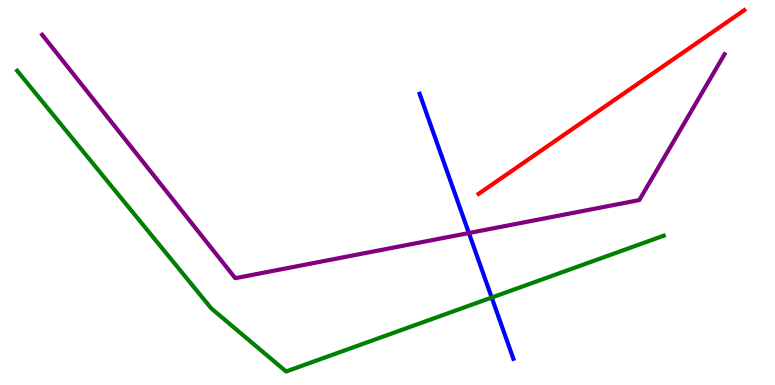[{'lines': ['blue', 'red'], 'intersections': []}, {'lines': ['green', 'red'], 'intersections': []}, {'lines': ['purple', 'red'], 'intersections': []}, {'lines': ['blue', 'green'], 'intersections': [{'x': 6.34, 'y': 2.27}]}, {'lines': ['blue', 'purple'], 'intersections': [{'x': 6.05, 'y': 3.95}]}, {'lines': ['green', 'purple'], 'intersections': []}]